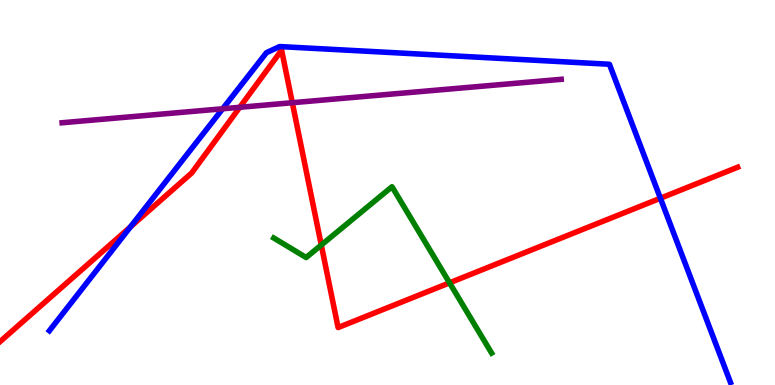[{'lines': ['blue', 'red'], 'intersections': [{'x': 1.68, 'y': 4.11}, {'x': 8.52, 'y': 4.85}]}, {'lines': ['green', 'red'], 'intersections': [{'x': 4.15, 'y': 3.64}, {'x': 5.8, 'y': 2.65}]}, {'lines': ['purple', 'red'], 'intersections': [{'x': 3.09, 'y': 7.21}, {'x': 3.77, 'y': 7.33}]}, {'lines': ['blue', 'green'], 'intersections': []}, {'lines': ['blue', 'purple'], 'intersections': [{'x': 2.87, 'y': 7.17}]}, {'lines': ['green', 'purple'], 'intersections': []}]